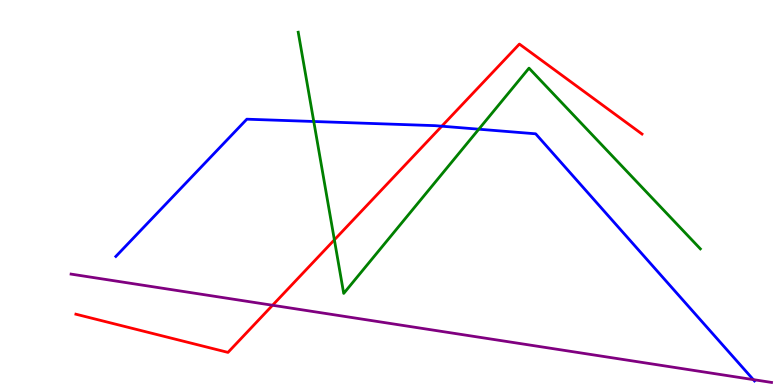[{'lines': ['blue', 'red'], 'intersections': [{'x': 5.7, 'y': 6.72}]}, {'lines': ['green', 'red'], 'intersections': [{'x': 4.31, 'y': 3.77}]}, {'lines': ['purple', 'red'], 'intersections': [{'x': 3.52, 'y': 2.07}]}, {'lines': ['blue', 'green'], 'intersections': [{'x': 4.05, 'y': 6.84}, {'x': 6.18, 'y': 6.64}]}, {'lines': ['blue', 'purple'], 'intersections': [{'x': 9.72, 'y': 0.14}]}, {'lines': ['green', 'purple'], 'intersections': []}]